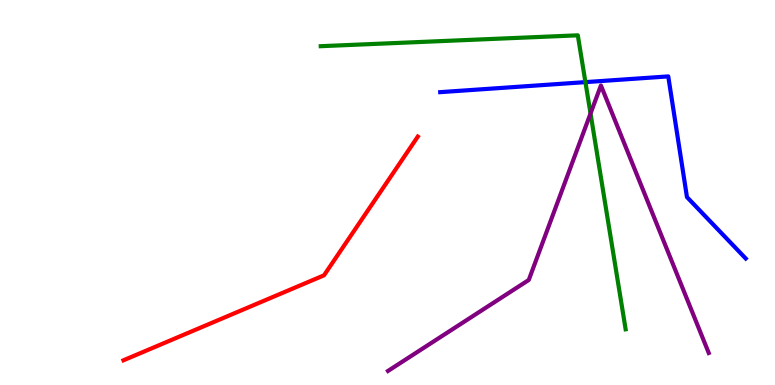[{'lines': ['blue', 'red'], 'intersections': []}, {'lines': ['green', 'red'], 'intersections': []}, {'lines': ['purple', 'red'], 'intersections': []}, {'lines': ['blue', 'green'], 'intersections': [{'x': 7.55, 'y': 7.87}]}, {'lines': ['blue', 'purple'], 'intersections': []}, {'lines': ['green', 'purple'], 'intersections': [{'x': 7.62, 'y': 7.05}]}]